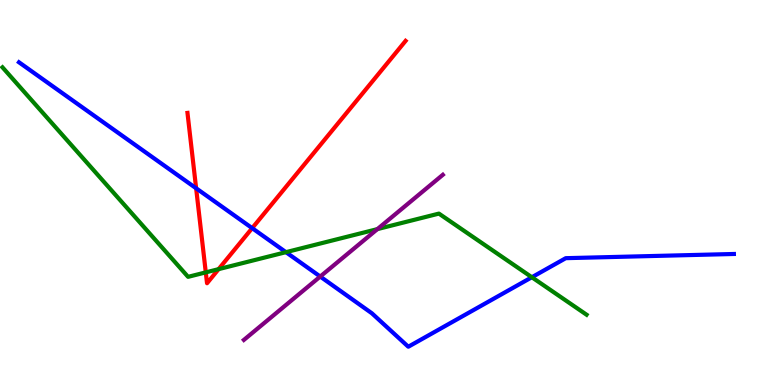[{'lines': ['blue', 'red'], 'intersections': [{'x': 2.53, 'y': 5.11}, {'x': 3.25, 'y': 4.07}]}, {'lines': ['green', 'red'], 'intersections': [{'x': 2.66, 'y': 2.93}, {'x': 2.82, 'y': 3.01}]}, {'lines': ['purple', 'red'], 'intersections': []}, {'lines': ['blue', 'green'], 'intersections': [{'x': 3.69, 'y': 3.45}, {'x': 6.86, 'y': 2.8}]}, {'lines': ['blue', 'purple'], 'intersections': [{'x': 4.13, 'y': 2.82}]}, {'lines': ['green', 'purple'], 'intersections': [{'x': 4.87, 'y': 4.05}]}]